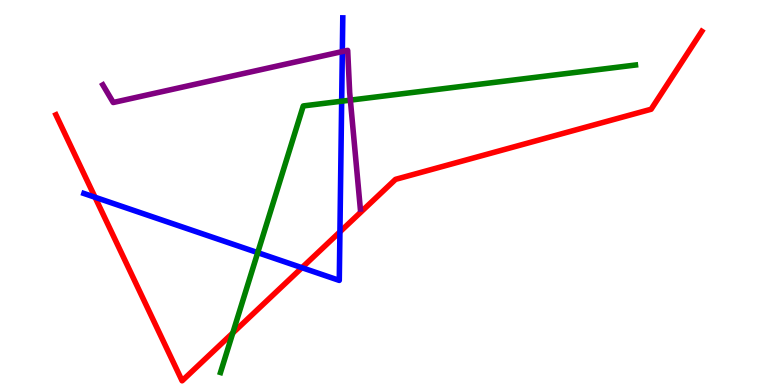[{'lines': ['blue', 'red'], 'intersections': [{'x': 1.23, 'y': 4.88}, {'x': 3.9, 'y': 3.05}, {'x': 4.39, 'y': 3.98}]}, {'lines': ['green', 'red'], 'intersections': [{'x': 3.0, 'y': 1.35}]}, {'lines': ['purple', 'red'], 'intersections': []}, {'lines': ['blue', 'green'], 'intersections': [{'x': 3.33, 'y': 3.44}, {'x': 4.41, 'y': 7.37}]}, {'lines': ['blue', 'purple'], 'intersections': [{'x': 4.42, 'y': 8.66}]}, {'lines': ['green', 'purple'], 'intersections': [{'x': 4.52, 'y': 7.4}]}]